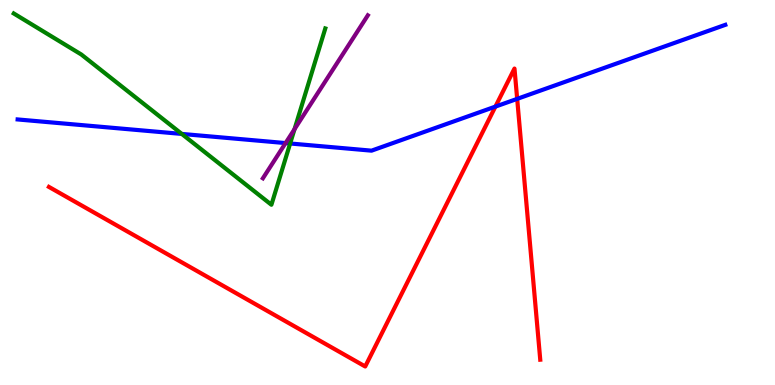[{'lines': ['blue', 'red'], 'intersections': [{'x': 6.39, 'y': 7.23}, {'x': 6.67, 'y': 7.43}]}, {'lines': ['green', 'red'], 'intersections': []}, {'lines': ['purple', 'red'], 'intersections': []}, {'lines': ['blue', 'green'], 'intersections': [{'x': 2.35, 'y': 6.52}, {'x': 3.74, 'y': 6.27}]}, {'lines': ['blue', 'purple'], 'intersections': [{'x': 3.68, 'y': 6.28}]}, {'lines': ['green', 'purple'], 'intersections': [{'x': 3.8, 'y': 6.64}]}]